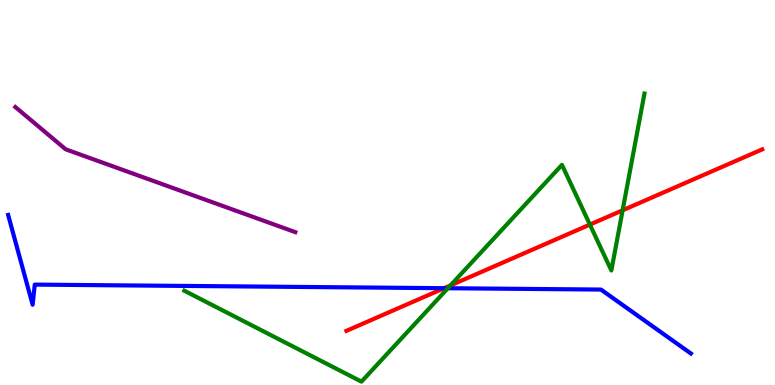[{'lines': ['blue', 'red'], 'intersections': [{'x': 5.73, 'y': 2.51}]}, {'lines': ['green', 'red'], 'intersections': [{'x': 5.81, 'y': 2.59}, {'x': 7.61, 'y': 4.17}, {'x': 8.03, 'y': 4.54}]}, {'lines': ['purple', 'red'], 'intersections': []}, {'lines': ['blue', 'green'], 'intersections': [{'x': 5.78, 'y': 2.51}]}, {'lines': ['blue', 'purple'], 'intersections': []}, {'lines': ['green', 'purple'], 'intersections': []}]